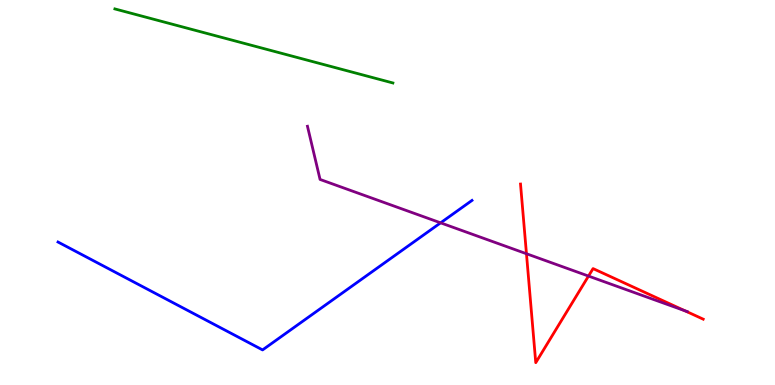[{'lines': ['blue', 'red'], 'intersections': []}, {'lines': ['green', 'red'], 'intersections': []}, {'lines': ['purple', 'red'], 'intersections': [{'x': 6.79, 'y': 3.41}, {'x': 7.59, 'y': 2.83}, {'x': 8.84, 'y': 1.93}]}, {'lines': ['blue', 'green'], 'intersections': []}, {'lines': ['blue', 'purple'], 'intersections': [{'x': 5.69, 'y': 4.21}]}, {'lines': ['green', 'purple'], 'intersections': []}]